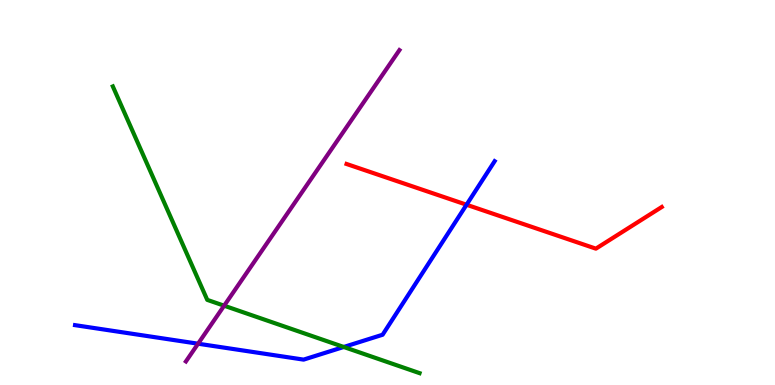[{'lines': ['blue', 'red'], 'intersections': [{'x': 6.02, 'y': 4.68}]}, {'lines': ['green', 'red'], 'intersections': []}, {'lines': ['purple', 'red'], 'intersections': []}, {'lines': ['blue', 'green'], 'intersections': [{'x': 4.44, 'y': 0.988}]}, {'lines': ['blue', 'purple'], 'intersections': [{'x': 2.56, 'y': 1.07}]}, {'lines': ['green', 'purple'], 'intersections': [{'x': 2.89, 'y': 2.06}]}]